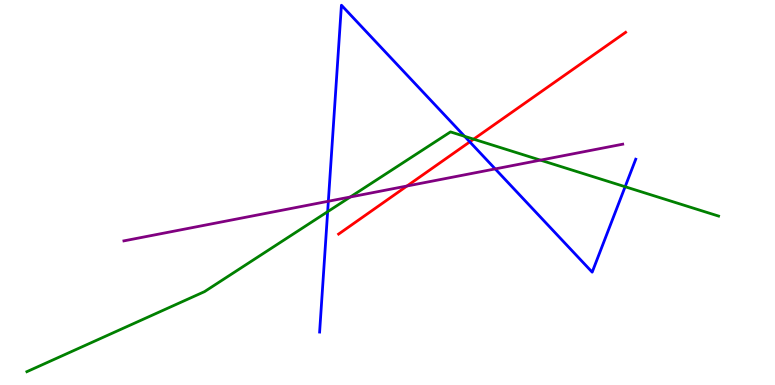[{'lines': ['blue', 'red'], 'intersections': [{'x': 6.06, 'y': 6.32}]}, {'lines': ['green', 'red'], 'intersections': [{'x': 6.11, 'y': 6.39}]}, {'lines': ['purple', 'red'], 'intersections': [{'x': 5.25, 'y': 5.17}]}, {'lines': ['blue', 'green'], 'intersections': [{'x': 4.23, 'y': 4.5}, {'x': 5.99, 'y': 6.46}, {'x': 8.07, 'y': 5.15}]}, {'lines': ['blue', 'purple'], 'intersections': [{'x': 4.24, 'y': 4.77}, {'x': 6.39, 'y': 5.61}]}, {'lines': ['green', 'purple'], 'intersections': [{'x': 4.52, 'y': 4.88}, {'x': 6.97, 'y': 5.84}]}]